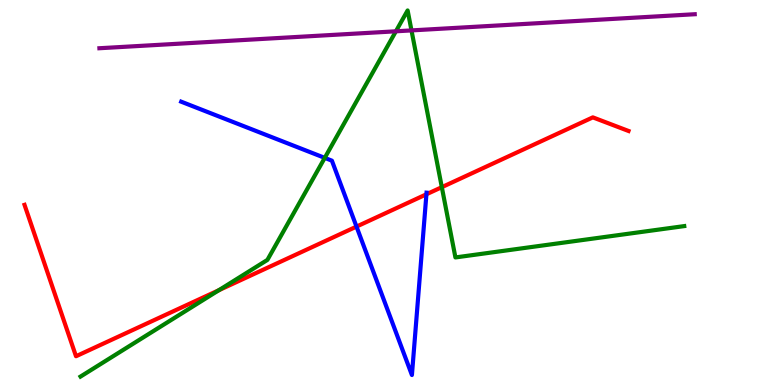[{'lines': ['blue', 'red'], 'intersections': [{'x': 4.6, 'y': 4.11}, {'x': 5.5, 'y': 4.95}]}, {'lines': ['green', 'red'], 'intersections': [{'x': 2.82, 'y': 2.46}, {'x': 5.7, 'y': 5.14}]}, {'lines': ['purple', 'red'], 'intersections': []}, {'lines': ['blue', 'green'], 'intersections': [{'x': 4.19, 'y': 5.9}]}, {'lines': ['blue', 'purple'], 'intersections': []}, {'lines': ['green', 'purple'], 'intersections': [{'x': 5.11, 'y': 9.19}, {'x': 5.31, 'y': 9.21}]}]